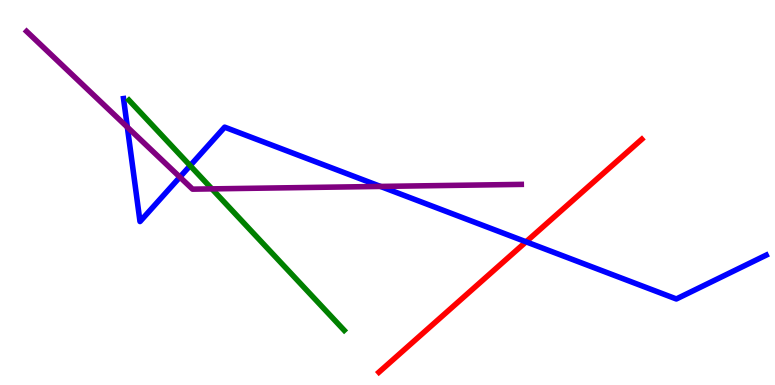[{'lines': ['blue', 'red'], 'intersections': [{'x': 6.79, 'y': 3.72}]}, {'lines': ['green', 'red'], 'intersections': []}, {'lines': ['purple', 'red'], 'intersections': []}, {'lines': ['blue', 'green'], 'intersections': [{'x': 2.45, 'y': 5.7}]}, {'lines': ['blue', 'purple'], 'intersections': [{'x': 1.64, 'y': 6.7}, {'x': 2.32, 'y': 5.4}, {'x': 4.91, 'y': 5.16}]}, {'lines': ['green', 'purple'], 'intersections': [{'x': 2.73, 'y': 5.09}]}]